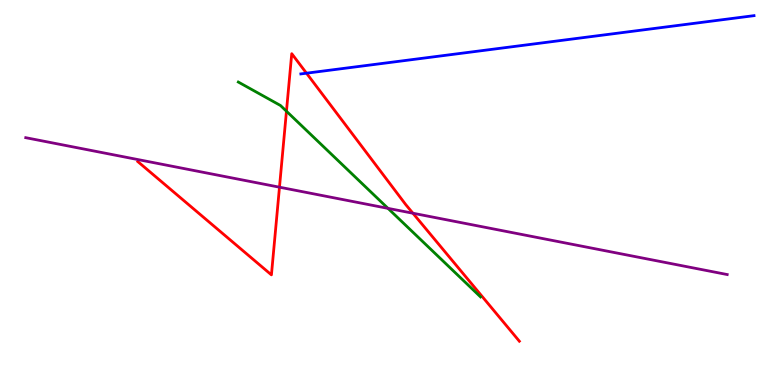[{'lines': ['blue', 'red'], 'intersections': [{'x': 3.95, 'y': 8.1}]}, {'lines': ['green', 'red'], 'intersections': [{'x': 3.7, 'y': 7.11}]}, {'lines': ['purple', 'red'], 'intersections': [{'x': 3.61, 'y': 5.14}, {'x': 5.33, 'y': 4.46}]}, {'lines': ['blue', 'green'], 'intersections': []}, {'lines': ['blue', 'purple'], 'intersections': []}, {'lines': ['green', 'purple'], 'intersections': [{'x': 5.01, 'y': 4.59}]}]